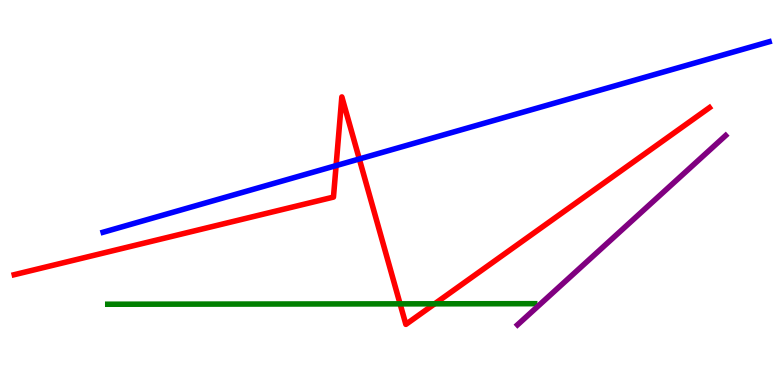[{'lines': ['blue', 'red'], 'intersections': [{'x': 4.34, 'y': 5.7}, {'x': 4.64, 'y': 5.87}]}, {'lines': ['green', 'red'], 'intersections': [{'x': 5.16, 'y': 2.11}, {'x': 5.61, 'y': 2.11}]}, {'lines': ['purple', 'red'], 'intersections': []}, {'lines': ['blue', 'green'], 'intersections': []}, {'lines': ['blue', 'purple'], 'intersections': []}, {'lines': ['green', 'purple'], 'intersections': []}]